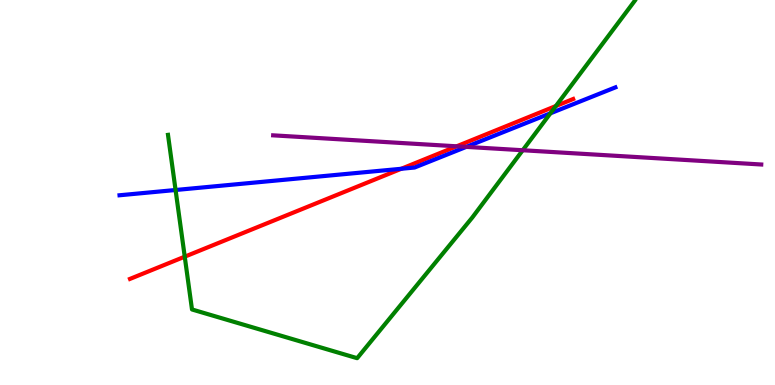[{'lines': ['blue', 'red'], 'intersections': [{'x': 5.18, 'y': 5.62}]}, {'lines': ['green', 'red'], 'intersections': [{'x': 2.38, 'y': 3.33}, {'x': 7.17, 'y': 7.25}]}, {'lines': ['purple', 'red'], 'intersections': [{'x': 5.89, 'y': 6.2}]}, {'lines': ['blue', 'green'], 'intersections': [{'x': 2.27, 'y': 5.06}, {'x': 7.1, 'y': 7.06}]}, {'lines': ['blue', 'purple'], 'intersections': [{'x': 6.02, 'y': 6.18}]}, {'lines': ['green', 'purple'], 'intersections': [{'x': 6.74, 'y': 6.1}]}]